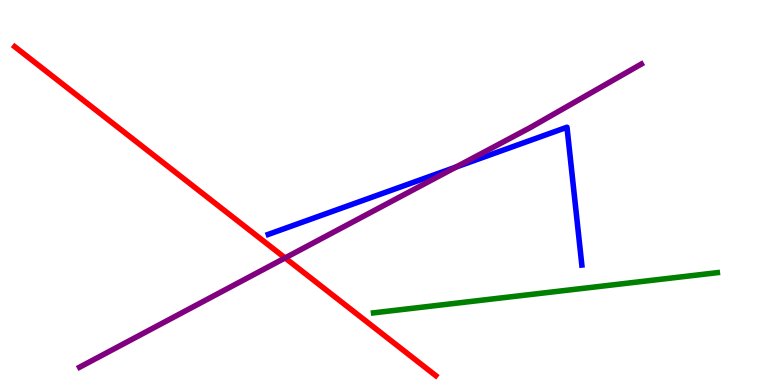[{'lines': ['blue', 'red'], 'intersections': []}, {'lines': ['green', 'red'], 'intersections': []}, {'lines': ['purple', 'red'], 'intersections': [{'x': 3.68, 'y': 3.3}]}, {'lines': ['blue', 'green'], 'intersections': []}, {'lines': ['blue', 'purple'], 'intersections': [{'x': 5.88, 'y': 5.66}]}, {'lines': ['green', 'purple'], 'intersections': []}]